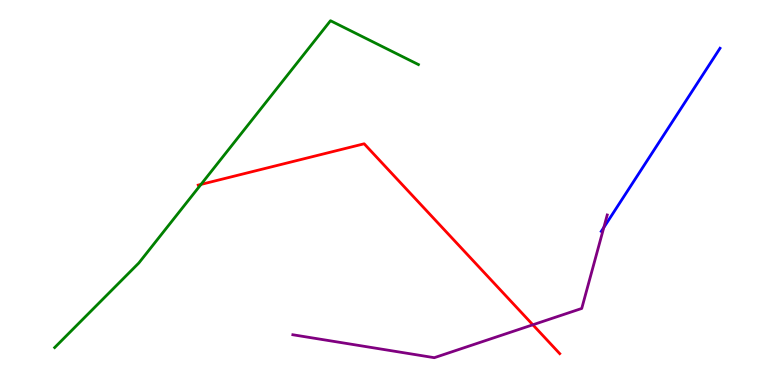[{'lines': ['blue', 'red'], 'intersections': []}, {'lines': ['green', 'red'], 'intersections': [{'x': 2.59, 'y': 5.21}]}, {'lines': ['purple', 'red'], 'intersections': [{'x': 6.88, 'y': 1.56}]}, {'lines': ['blue', 'green'], 'intersections': []}, {'lines': ['blue', 'purple'], 'intersections': [{'x': 7.79, 'y': 4.09}]}, {'lines': ['green', 'purple'], 'intersections': []}]